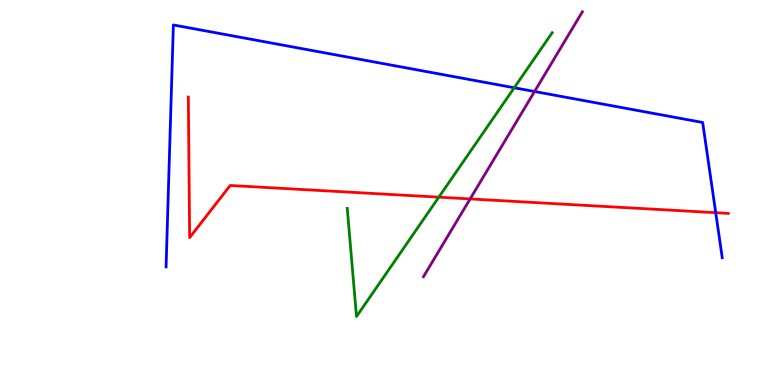[{'lines': ['blue', 'red'], 'intersections': [{'x': 9.24, 'y': 4.48}]}, {'lines': ['green', 'red'], 'intersections': [{'x': 5.66, 'y': 4.88}]}, {'lines': ['purple', 'red'], 'intersections': [{'x': 6.07, 'y': 4.83}]}, {'lines': ['blue', 'green'], 'intersections': [{'x': 6.64, 'y': 7.72}]}, {'lines': ['blue', 'purple'], 'intersections': [{'x': 6.9, 'y': 7.62}]}, {'lines': ['green', 'purple'], 'intersections': []}]